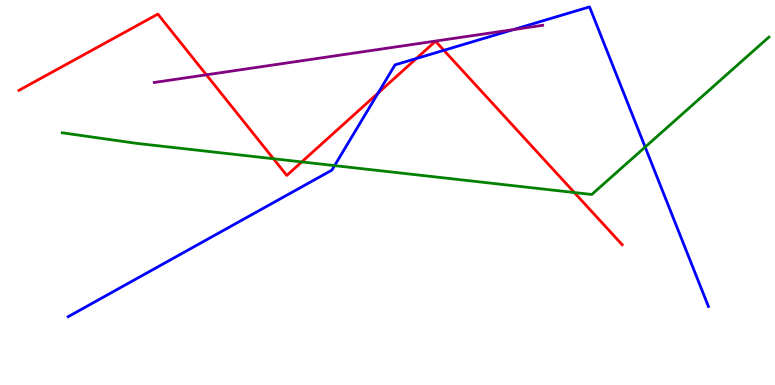[{'lines': ['blue', 'red'], 'intersections': [{'x': 4.88, 'y': 7.58}, {'x': 5.37, 'y': 8.48}, {'x': 5.73, 'y': 8.69}]}, {'lines': ['green', 'red'], 'intersections': [{'x': 3.53, 'y': 5.88}, {'x': 3.89, 'y': 5.79}, {'x': 7.41, 'y': 5.0}]}, {'lines': ['purple', 'red'], 'intersections': [{'x': 2.66, 'y': 8.06}]}, {'lines': ['blue', 'green'], 'intersections': [{'x': 4.32, 'y': 5.7}, {'x': 8.32, 'y': 6.18}]}, {'lines': ['blue', 'purple'], 'intersections': [{'x': 6.62, 'y': 9.23}]}, {'lines': ['green', 'purple'], 'intersections': []}]